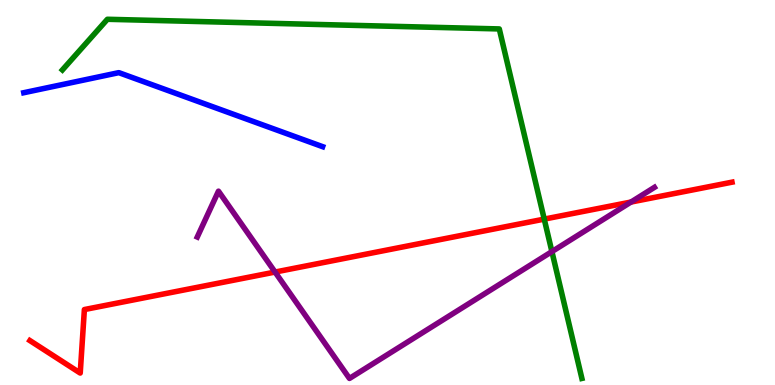[{'lines': ['blue', 'red'], 'intersections': []}, {'lines': ['green', 'red'], 'intersections': [{'x': 7.02, 'y': 4.31}]}, {'lines': ['purple', 'red'], 'intersections': [{'x': 3.55, 'y': 2.93}, {'x': 8.14, 'y': 4.75}]}, {'lines': ['blue', 'green'], 'intersections': []}, {'lines': ['blue', 'purple'], 'intersections': []}, {'lines': ['green', 'purple'], 'intersections': [{'x': 7.12, 'y': 3.47}]}]